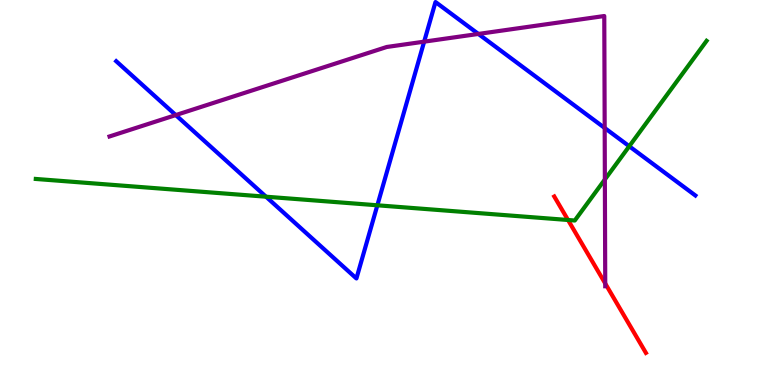[{'lines': ['blue', 'red'], 'intersections': []}, {'lines': ['green', 'red'], 'intersections': [{'x': 7.33, 'y': 4.29}]}, {'lines': ['purple', 'red'], 'intersections': [{'x': 7.81, 'y': 2.64}]}, {'lines': ['blue', 'green'], 'intersections': [{'x': 3.43, 'y': 4.89}, {'x': 4.87, 'y': 4.67}, {'x': 8.12, 'y': 6.2}]}, {'lines': ['blue', 'purple'], 'intersections': [{'x': 2.27, 'y': 7.01}, {'x': 5.47, 'y': 8.92}, {'x': 6.17, 'y': 9.12}, {'x': 7.8, 'y': 6.68}]}, {'lines': ['green', 'purple'], 'intersections': [{'x': 7.8, 'y': 5.34}]}]